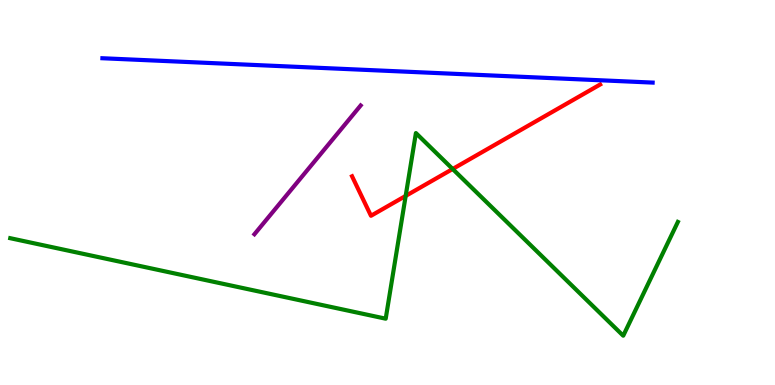[{'lines': ['blue', 'red'], 'intersections': []}, {'lines': ['green', 'red'], 'intersections': [{'x': 5.23, 'y': 4.91}, {'x': 5.84, 'y': 5.61}]}, {'lines': ['purple', 'red'], 'intersections': []}, {'lines': ['blue', 'green'], 'intersections': []}, {'lines': ['blue', 'purple'], 'intersections': []}, {'lines': ['green', 'purple'], 'intersections': []}]